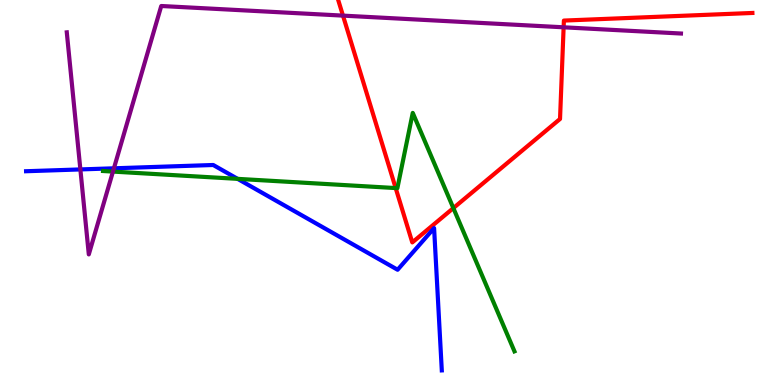[{'lines': ['blue', 'red'], 'intersections': []}, {'lines': ['green', 'red'], 'intersections': [{'x': 5.11, 'y': 5.12}, {'x': 5.85, 'y': 4.59}]}, {'lines': ['purple', 'red'], 'intersections': [{'x': 4.43, 'y': 9.59}, {'x': 7.27, 'y': 9.29}]}, {'lines': ['blue', 'green'], 'intersections': [{'x': 3.07, 'y': 5.35}]}, {'lines': ['blue', 'purple'], 'intersections': [{'x': 1.04, 'y': 5.6}, {'x': 1.47, 'y': 5.63}]}, {'lines': ['green', 'purple'], 'intersections': [{'x': 1.46, 'y': 5.54}]}]